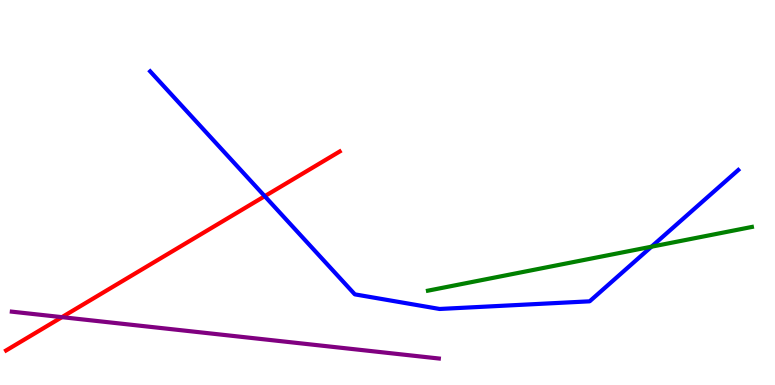[{'lines': ['blue', 'red'], 'intersections': [{'x': 3.42, 'y': 4.9}]}, {'lines': ['green', 'red'], 'intersections': []}, {'lines': ['purple', 'red'], 'intersections': [{'x': 0.799, 'y': 1.76}]}, {'lines': ['blue', 'green'], 'intersections': [{'x': 8.41, 'y': 3.59}]}, {'lines': ['blue', 'purple'], 'intersections': []}, {'lines': ['green', 'purple'], 'intersections': []}]